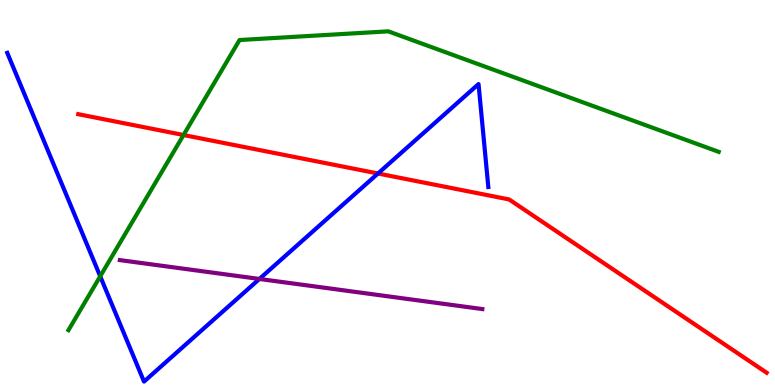[{'lines': ['blue', 'red'], 'intersections': [{'x': 4.88, 'y': 5.49}]}, {'lines': ['green', 'red'], 'intersections': [{'x': 2.37, 'y': 6.49}]}, {'lines': ['purple', 'red'], 'intersections': []}, {'lines': ['blue', 'green'], 'intersections': [{'x': 1.29, 'y': 2.82}]}, {'lines': ['blue', 'purple'], 'intersections': [{'x': 3.35, 'y': 2.75}]}, {'lines': ['green', 'purple'], 'intersections': []}]